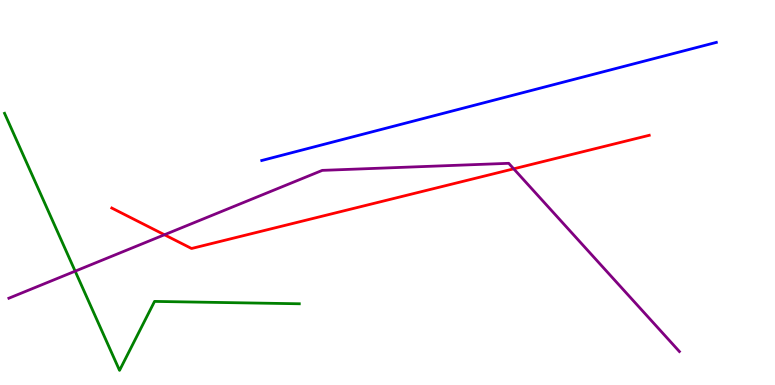[{'lines': ['blue', 'red'], 'intersections': []}, {'lines': ['green', 'red'], 'intersections': []}, {'lines': ['purple', 'red'], 'intersections': [{'x': 2.12, 'y': 3.9}, {'x': 6.63, 'y': 5.62}]}, {'lines': ['blue', 'green'], 'intersections': []}, {'lines': ['blue', 'purple'], 'intersections': []}, {'lines': ['green', 'purple'], 'intersections': [{'x': 0.97, 'y': 2.96}]}]